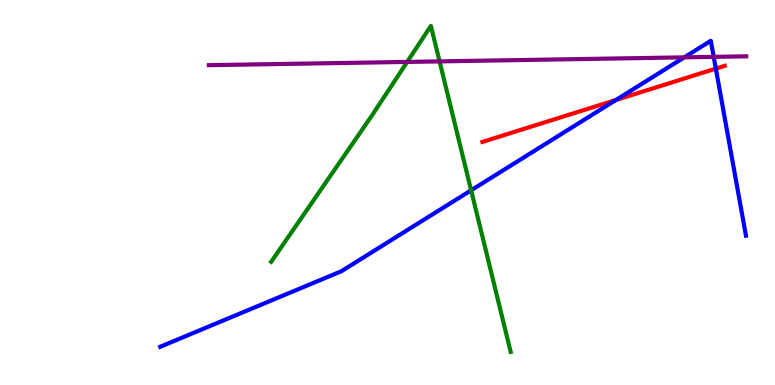[{'lines': ['blue', 'red'], 'intersections': [{'x': 7.95, 'y': 7.4}, {'x': 9.24, 'y': 8.22}]}, {'lines': ['green', 'red'], 'intersections': []}, {'lines': ['purple', 'red'], 'intersections': []}, {'lines': ['blue', 'green'], 'intersections': [{'x': 6.08, 'y': 5.06}]}, {'lines': ['blue', 'purple'], 'intersections': [{'x': 8.83, 'y': 8.51}, {'x': 9.21, 'y': 8.52}]}, {'lines': ['green', 'purple'], 'intersections': [{'x': 5.25, 'y': 8.39}, {'x': 5.67, 'y': 8.41}]}]